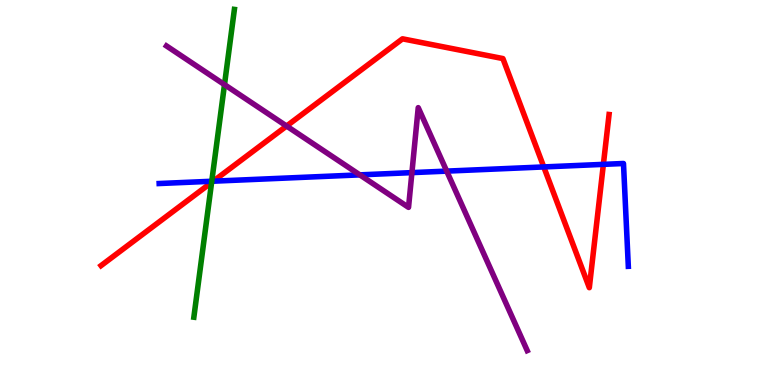[{'lines': ['blue', 'red'], 'intersections': [{'x': 2.75, 'y': 5.29}, {'x': 7.02, 'y': 5.66}, {'x': 7.79, 'y': 5.73}]}, {'lines': ['green', 'red'], 'intersections': [{'x': 2.73, 'y': 5.26}]}, {'lines': ['purple', 'red'], 'intersections': [{'x': 3.7, 'y': 6.73}]}, {'lines': ['blue', 'green'], 'intersections': [{'x': 2.73, 'y': 5.29}]}, {'lines': ['blue', 'purple'], 'intersections': [{'x': 4.64, 'y': 5.46}, {'x': 5.32, 'y': 5.52}, {'x': 5.76, 'y': 5.56}]}, {'lines': ['green', 'purple'], 'intersections': [{'x': 2.9, 'y': 7.8}]}]